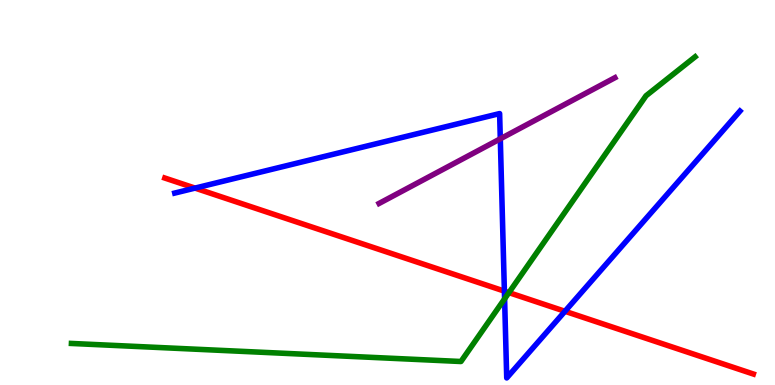[{'lines': ['blue', 'red'], 'intersections': [{'x': 2.52, 'y': 5.11}, {'x': 6.51, 'y': 2.44}, {'x': 7.29, 'y': 1.91}]}, {'lines': ['green', 'red'], 'intersections': [{'x': 6.57, 'y': 2.4}]}, {'lines': ['purple', 'red'], 'intersections': []}, {'lines': ['blue', 'green'], 'intersections': [{'x': 6.51, 'y': 2.24}]}, {'lines': ['blue', 'purple'], 'intersections': [{'x': 6.46, 'y': 6.39}]}, {'lines': ['green', 'purple'], 'intersections': []}]